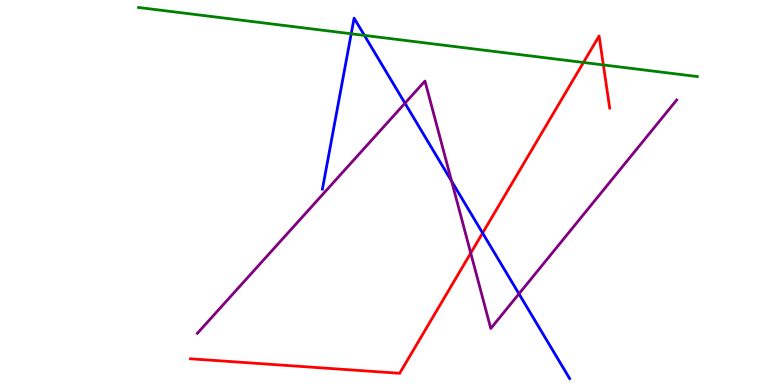[{'lines': ['blue', 'red'], 'intersections': [{'x': 6.23, 'y': 3.95}]}, {'lines': ['green', 'red'], 'intersections': [{'x': 7.53, 'y': 8.38}, {'x': 7.79, 'y': 8.31}]}, {'lines': ['purple', 'red'], 'intersections': [{'x': 6.07, 'y': 3.43}]}, {'lines': ['blue', 'green'], 'intersections': [{'x': 4.53, 'y': 9.12}, {'x': 4.7, 'y': 9.08}]}, {'lines': ['blue', 'purple'], 'intersections': [{'x': 5.23, 'y': 7.32}, {'x': 5.83, 'y': 5.29}, {'x': 6.7, 'y': 2.37}]}, {'lines': ['green', 'purple'], 'intersections': []}]